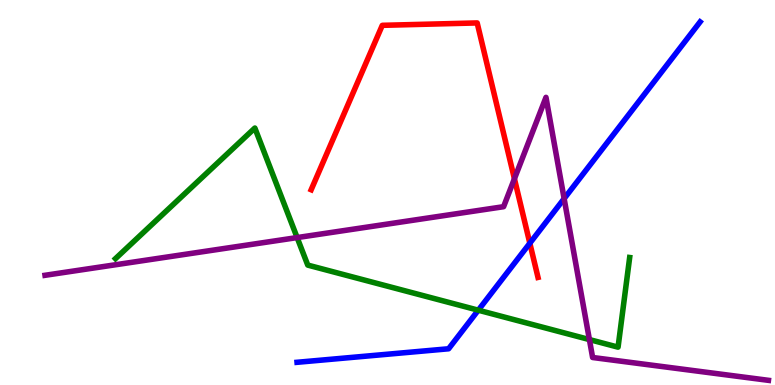[{'lines': ['blue', 'red'], 'intersections': [{'x': 6.84, 'y': 3.68}]}, {'lines': ['green', 'red'], 'intersections': []}, {'lines': ['purple', 'red'], 'intersections': [{'x': 6.64, 'y': 5.36}]}, {'lines': ['blue', 'green'], 'intersections': [{'x': 6.17, 'y': 1.94}]}, {'lines': ['blue', 'purple'], 'intersections': [{'x': 7.28, 'y': 4.84}]}, {'lines': ['green', 'purple'], 'intersections': [{'x': 3.83, 'y': 3.83}, {'x': 7.61, 'y': 1.18}]}]